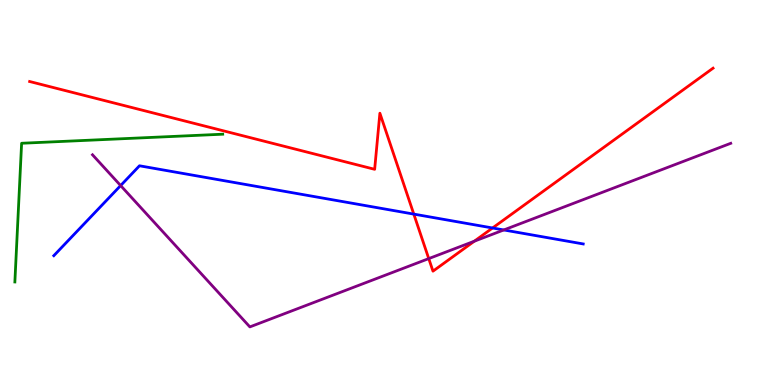[{'lines': ['blue', 'red'], 'intersections': [{'x': 5.34, 'y': 4.44}, {'x': 6.36, 'y': 4.08}]}, {'lines': ['green', 'red'], 'intersections': []}, {'lines': ['purple', 'red'], 'intersections': [{'x': 5.53, 'y': 3.28}, {'x': 6.12, 'y': 3.73}]}, {'lines': ['blue', 'green'], 'intersections': []}, {'lines': ['blue', 'purple'], 'intersections': [{'x': 1.56, 'y': 5.18}, {'x': 6.5, 'y': 4.03}]}, {'lines': ['green', 'purple'], 'intersections': []}]